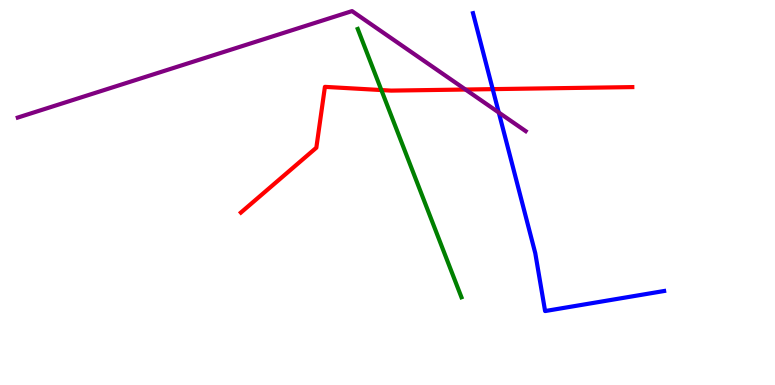[{'lines': ['blue', 'red'], 'intersections': [{'x': 6.36, 'y': 7.68}]}, {'lines': ['green', 'red'], 'intersections': [{'x': 4.92, 'y': 7.66}]}, {'lines': ['purple', 'red'], 'intersections': [{'x': 6.01, 'y': 7.67}]}, {'lines': ['blue', 'green'], 'intersections': []}, {'lines': ['blue', 'purple'], 'intersections': [{'x': 6.44, 'y': 7.08}]}, {'lines': ['green', 'purple'], 'intersections': []}]